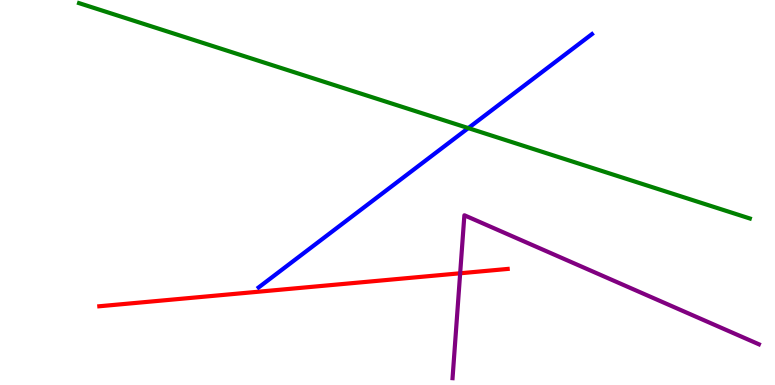[{'lines': ['blue', 'red'], 'intersections': []}, {'lines': ['green', 'red'], 'intersections': []}, {'lines': ['purple', 'red'], 'intersections': [{'x': 5.94, 'y': 2.9}]}, {'lines': ['blue', 'green'], 'intersections': [{'x': 6.04, 'y': 6.67}]}, {'lines': ['blue', 'purple'], 'intersections': []}, {'lines': ['green', 'purple'], 'intersections': []}]